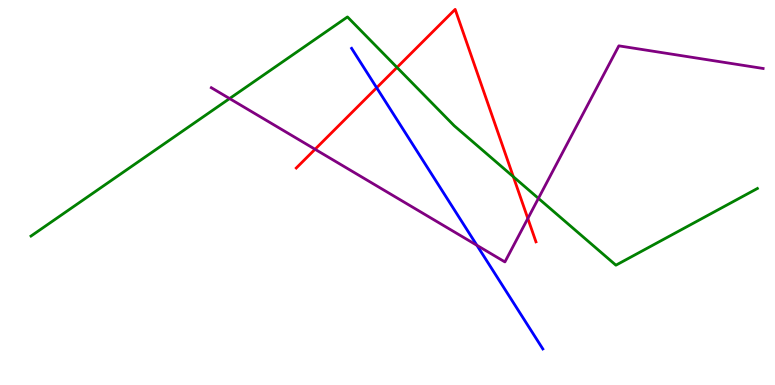[{'lines': ['blue', 'red'], 'intersections': [{'x': 4.86, 'y': 7.72}]}, {'lines': ['green', 'red'], 'intersections': [{'x': 5.12, 'y': 8.25}, {'x': 6.62, 'y': 5.41}]}, {'lines': ['purple', 'red'], 'intersections': [{'x': 4.07, 'y': 6.12}, {'x': 6.81, 'y': 4.33}]}, {'lines': ['blue', 'green'], 'intersections': []}, {'lines': ['blue', 'purple'], 'intersections': [{'x': 6.15, 'y': 3.63}]}, {'lines': ['green', 'purple'], 'intersections': [{'x': 2.96, 'y': 7.44}, {'x': 6.95, 'y': 4.85}]}]